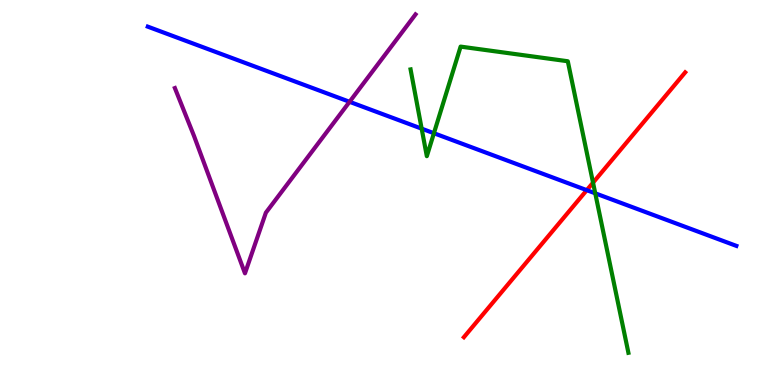[{'lines': ['blue', 'red'], 'intersections': [{'x': 7.57, 'y': 5.06}]}, {'lines': ['green', 'red'], 'intersections': [{'x': 7.65, 'y': 5.26}]}, {'lines': ['purple', 'red'], 'intersections': []}, {'lines': ['blue', 'green'], 'intersections': [{'x': 5.44, 'y': 6.66}, {'x': 5.6, 'y': 6.54}, {'x': 7.68, 'y': 4.98}]}, {'lines': ['blue', 'purple'], 'intersections': [{'x': 4.51, 'y': 7.36}]}, {'lines': ['green', 'purple'], 'intersections': []}]